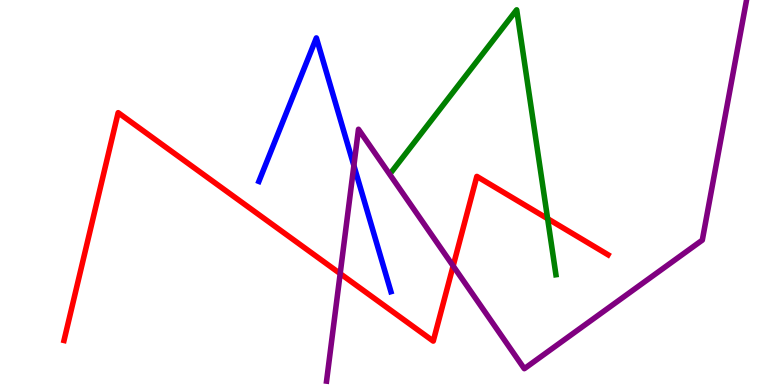[{'lines': ['blue', 'red'], 'intersections': []}, {'lines': ['green', 'red'], 'intersections': [{'x': 7.07, 'y': 4.32}]}, {'lines': ['purple', 'red'], 'intersections': [{'x': 4.39, 'y': 2.89}, {'x': 5.85, 'y': 3.09}]}, {'lines': ['blue', 'green'], 'intersections': []}, {'lines': ['blue', 'purple'], 'intersections': [{'x': 4.57, 'y': 5.7}]}, {'lines': ['green', 'purple'], 'intersections': []}]